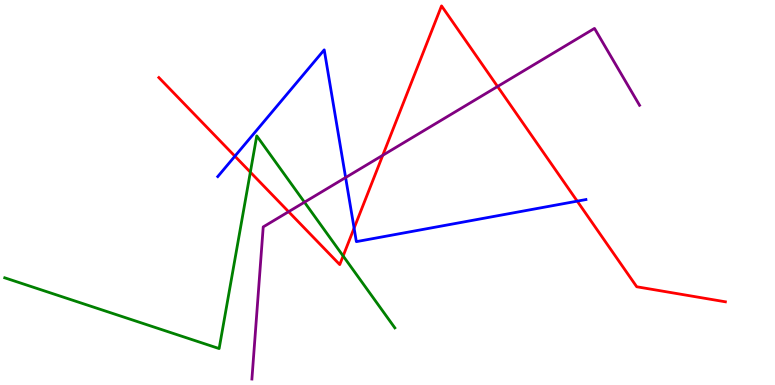[{'lines': ['blue', 'red'], 'intersections': [{'x': 3.03, 'y': 5.94}, {'x': 4.57, 'y': 4.07}, {'x': 7.45, 'y': 4.78}]}, {'lines': ['green', 'red'], 'intersections': [{'x': 3.23, 'y': 5.53}, {'x': 4.43, 'y': 3.35}]}, {'lines': ['purple', 'red'], 'intersections': [{'x': 3.72, 'y': 4.5}, {'x': 4.94, 'y': 5.97}, {'x': 6.42, 'y': 7.75}]}, {'lines': ['blue', 'green'], 'intersections': []}, {'lines': ['blue', 'purple'], 'intersections': [{'x': 4.46, 'y': 5.39}]}, {'lines': ['green', 'purple'], 'intersections': [{'x': 3.93, 'y': 4.75}]}]